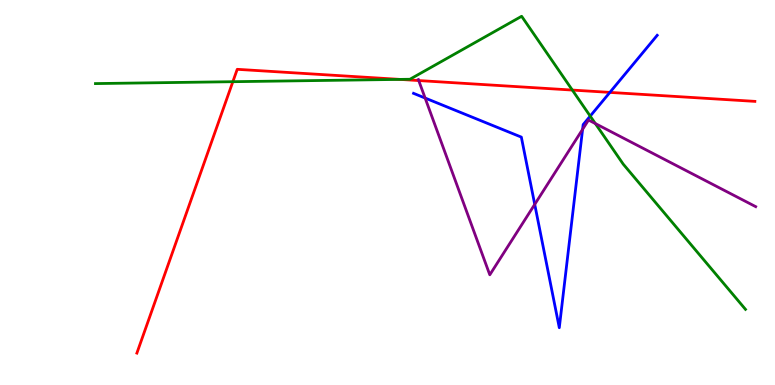[{'lines': ['blue', 'red'], 'intersections': [{'x': 7.87, 'y': 7.6}]}, {'lines': ['green', 'red'], 'intersections': [{'x': 3.0, 'y': 7.88}, {'x': 5.16, 'y': 7.94}, {'x': 7.38, 'y': 7.66}]}, {'lines': ['purple', 'red'], 'intersections': [{'x': 5.4, 'y': 7.91}]}, {'lines': ['blue', 'green'], 'intersections': [{'x': 7.62, 'y': 6.98}]}, {'lines': ['blue', 'purple'], 'intersections': [{'x': 5.49, 'y': 7.45}, {'x': 6.9, 'y': 4.69}, {'x': 7.52, 'y': 6.64}]}, {'lines': ['green', 'purple'], 'intersections': [{'x': 7.68, 'y': 6.79}]}]